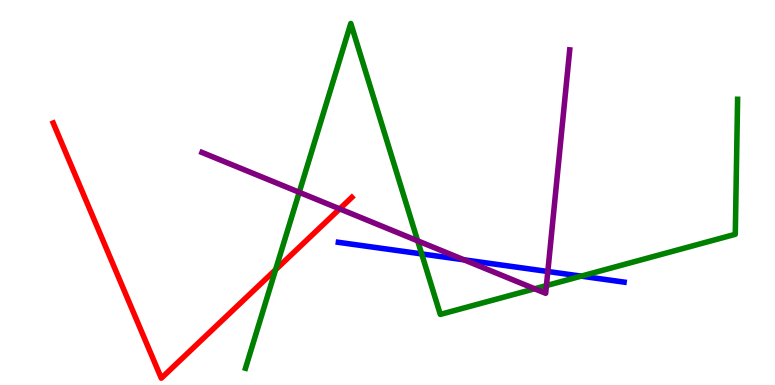[{'lines': ['blue', 'red'], 'intersections': []}, {'lines': ['green', 'red'], 'intersections': [{'x': 3.56, 'y': 2.99}]}, {'lines': ['purple', 'red'], 'intersections': [{'x': 4.38, 'y': 4.57}]}, {'lines': ['blue', 'green'], 'intersections': [{'x': 5.44, 'y': 3.4}, {'x': 7.5, 'y': 2.83}]}, {'lines': ['blue', 'purple'], 'intersections': [{'x': 5.99, 'y': 3.25}, {'x': 7.07, 'y': 2.95}]}, {'lines': ['green', 'purple'], 'intersections': [{'x': 3.86, 'y': 5.01}, {'x': 5.39, 'y': 3.74}, {'x': 6.9, 'y': 2.5}, {'x': 7.05, 'y': 2.58}]}]